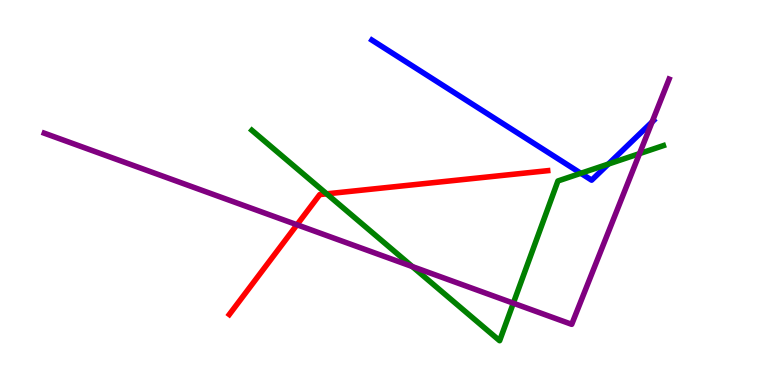[{'lines': ['blue', 'red'], 'intersections': []}, {'lines': ['green', 'red'], 'intersections': [{'x': 4.22, 'y': 4.97}]}, {'lines': ['purple', 'red'], 'intersections': [{'x': 3.83, 'y': 4.16}]}, {'lines': ['blue', 'green'], 'intersections': [{'x': 7.49, 'y': 5.5}, {'x': 7.85, 'y': 5.74}]}, {'lines': ['blue', 'purple'], 'intersections': [{'x': 8.41, 'y': 6.83}]}, {'lines': ['green', 'purple'], 'intersections': [{'x': 5.32, 'y': 3.08}, {'x': 6.62, 'y': 2.13}, {'x': 8.25, 'y': 6.01}]}]